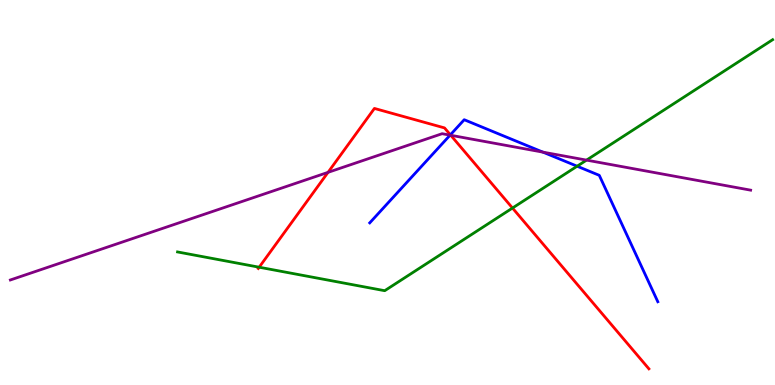[{'lines': ['blue', 'red'], 'intersections': [{'x': 5.81, 'y': 6.5}]}, {'lines': ['green', 'red'], 'intersections': [{'x': 3.34, 'y': 3.06}, {'x': 6.61, 'y': 4.6}]}, {'lines': ['purple', 'red'], 'intersections': [{'x': 4.23, 'y': 5.52}, {'x': 5.82, 'y': 6.49}]}, {'lines': ['blue', 'green'], 'intersections': [{'x': 7.45, 'y': 5.68}]}, {'lines': ['blue', 'purple'], 'intersections': [{'x': 5.81, 'y': 6.49}, {'x': 7.01, 'y': 6.05}]}, {'lines': ['green', 'purple'], 'intersections': [{'x': 7.57, 'y': 5.84}]}]